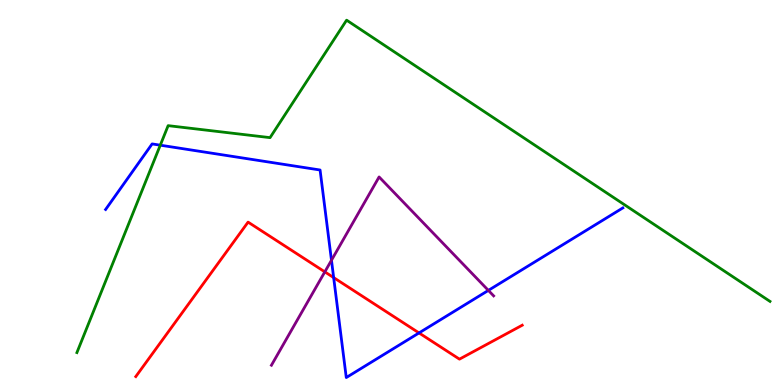[{'lines': ['blue', 'red'], 'intersections': [{'x': 4.31, 'y': 2.79}, {'x': 5.41, 'y': 1.35}]}, {'lines': ['green', 'red'], 'intersections': []}, {'lines': ['purple', 'red'], 'intersections': [{'x': 4.19, 'y': 2.94}]}, {'lines': ['blue', 'green'], 'intersections': [{'x': 2.07, 'y': 6.23}]}, {'lines': ['blue', 'purple'], 'intersections': [{'x': 4.28, 'y': 3.24}, {'x': 6.3, 'y': 2.46}]}, {'lines': ['green', 'purple'], 'intersections': []}]